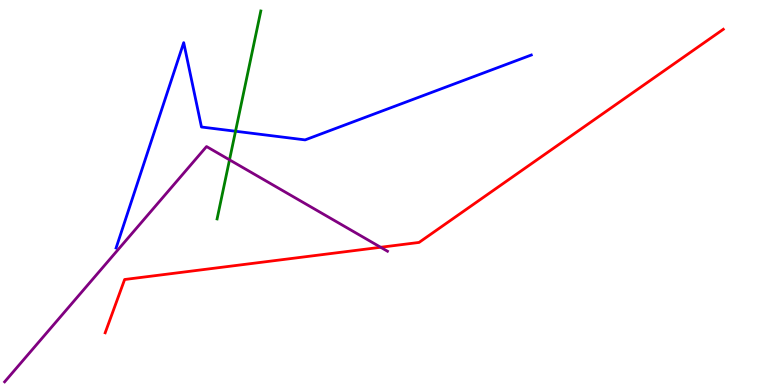[{'lines': ['blue', 'red'], 'intersections': []}, {'lines': ['green', 'red'], 'intersections': []}, {'lines': ['purple', 'red'], 'intersections': [{'x': 4.91, 'y': 3.58}]}, {'lines': ['blue', 'green'], 'intersections': [{'x': 3.04, 'y': 6.59}]}, {'lines': ['blue', 'purple'], 'intersections': []}, {'lines': ['green', 'purple'], 'intersections': [{'x': 2.96, 'y': 5.85}]}]